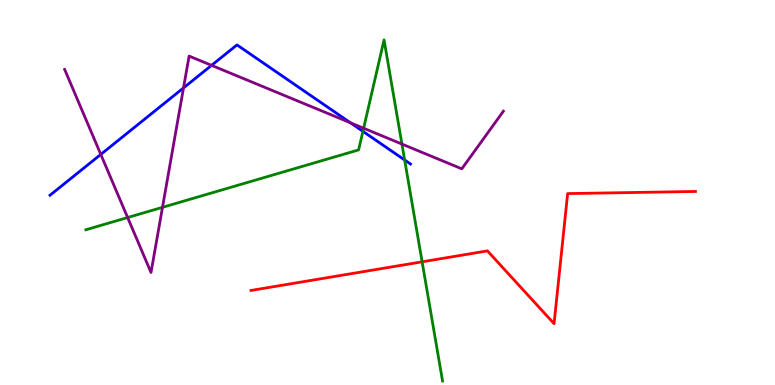[{'lines': ['blue', 'red'], 'intersections': []}, {'lines': ['green', 'red'], 'intersections': [{'x': 5.45, 'y': 3.2}]}, {'lines': ['purple', 'red'], 'intersections': []}, {'lines': ['blue', 'green'], 'intersections': [{'x': 4.68, 'y': 6.59}, {'x': 5.22, 'y': 5.84}]}, {'lines': ['blue', 'purple'], 'intersections': [{'x': 1.3, 'y': 5.99}, {'x': 2.37, 'y': 7.72}, {'x': 2.73, 'y': 8.3}, {'x': 4.52, 'y': 6.81}]}, {'lines': ['green', 'purple'], 'intersections': [{'x': 1.65, 'y': 4.35}, {'x': 2.1, 'y': 4.61}, {'x': 4.69, 'y': 6.67}, {'x': 5.19, 'y': 6.26}]}]